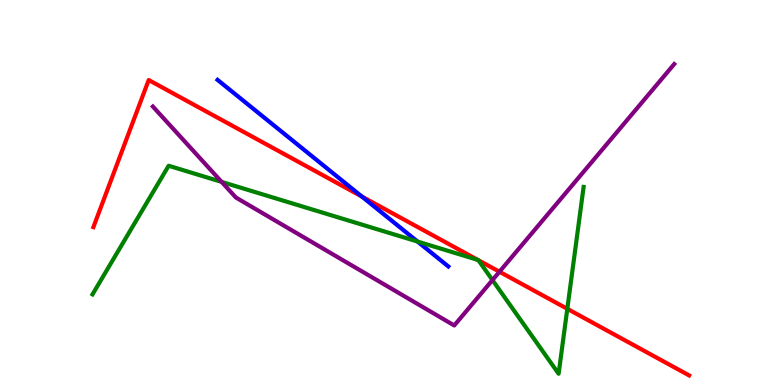[{'lines': ['blue', 'red'], 'intersections': [{'x': 4.67, 'y': 4.9}]}, {'lines': ['green', 'red'], 'intersections': [{'x': 6.17, 'y': 3.25}, {'x': 6.17, 'y': 3.24}, {'x': 7.32, 'y': 1.98}]}, {'lines': ['purple', 'red'], 'intersections': [{'x': 6.44, 'y': 2.94}]}, {'lines': ['blue', 'green'], 'intersections': [{'x': 5.39, 'y': 3.73}]}, {'lines': ['blue', 'purple'], 'intersections': []}, {'lines': ['green', 'purple'], 'intersections': [{'x': 2.86, 'y': 5.28}, {'x': 6.35, 'y': 2.73}]}]